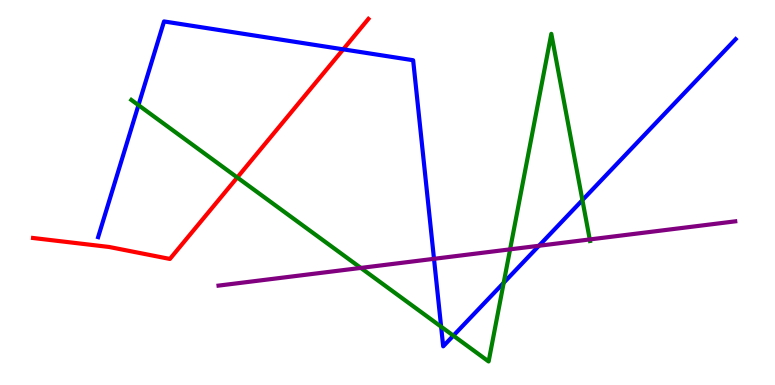[{'lines': ['blue', 'red'], 'intersections': [{'x': 4.43, 'y': 8.72}]}, {'lines': ['green', 'red'], 'intersections': [{'x': 3.06, 'y': 5.39}]}, {'lines': ['purple', 'red'], 'intersections': []}, {'lines': ['blue', 'green'], 'intersections': [{'x': 1.79, 'y': 7.27}, {'x': 5.69, 'y': 1.51}, {'x': 5.85, 'y': 1.28}, {'x': 6.5, 'y': 2.66}, {'x': 7.51, 'y': 4.8}]}, {'lines': ['blue', 'purple'], 'intersections': [{'x': 5.6, 'y': 3.28}, {'x': 6.95, 'y': 3.62}]}, {'lines': ['green', 'purple'], 'intersections': [{'x': 4.66, 'y': 3.04}, {'x': 6.58, 'y': 3.52}, {'x': 7.61, 'y': 3.78}]}]